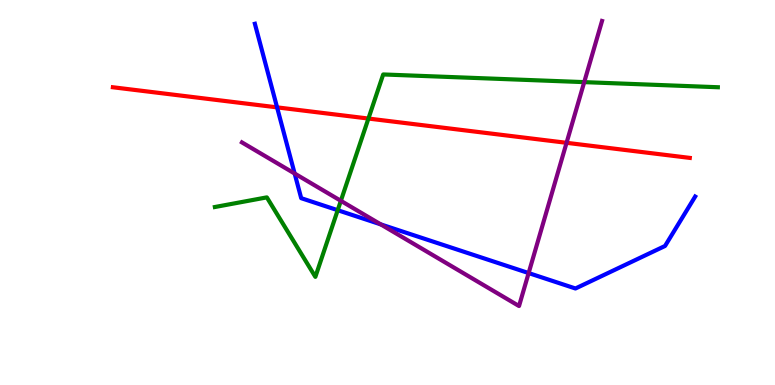[{'lines': ['blue', 'red'], 'intersections': [{'x': 3.58, 'y': 7.21}]}, {'lines': ['green', 'red'], 'intersections': [{'x': 4.75, 'y': 6.92}]}, {'lines': ['purple', 'red'], 'intersections': [{'x': 7.31, 'y': 6.29}]}, {'lines': ['blue', 'green'], 'intersections': [{'x': 4.36, 'y': 4.54}]}, {'lines': ['blue', 'purple'], 'intersections': [{'x': 3.8, 'y': 5.49}, {'x': 4.91, 'y': 4.17}, {'x': 6.82, 'y': 2.91}]}, {'lines': ['green', 'purple'], 'intersections': [{'x': 4.4, 'y': 4.78}, {'x': 7.54, 'y': 7.87}]}]